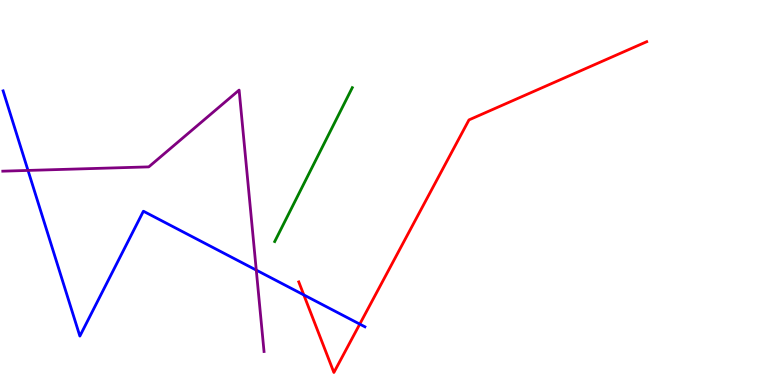[{'lines': ['blue', 'red'], 'intersections': [{'x': 3.92, 'y': 2.34}, {'x': 4.64, 'y': 1.58}]}, {'lines': ['green', 'red'], 'intersections': []}, {'lines': ['purple', 'red'], 'intersections': []}, {'lines': ['blue', 'green'], 'intersections': []}, {'lines': ['blue', 'purple'], 'intersections': [{'x': 0.361, 'y': 5.57}, {'x': 3.31, 'y': 2.98}]}, {'lines': ['green', 'purple'], 'intersections': []}]